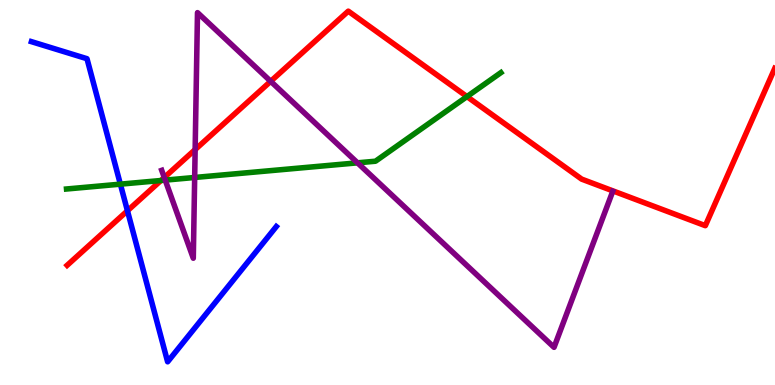[{'lines': ['blue', 'red'], 'intersections': [{'x': 1.64, 'y': 4.53}]}, {'lines': ['green', 'red'], 'intersections': [{'x': 2.08, 'y': 5.31}, {'x': 6.03, 'y': 7.49}]}, {'lines': ['purple', 'red'], 'intersections': [{'x': 2.12, 'y': 5.39}, {'x': 2.52, 'y': 6.11}, {'x': 3.49, 'y': 7.89}]}, {'lines': ['blue', 'green'], 'intersections': [{'x': 1.55, 'y': 5.22}]}, {'lines': ['blue', 'purple'], 'intersections': []}, {'lines': ['green', 'purple'], 'intersections': [{'x': 2.13, 'y': 5.32}, {'x': 2.51, 'y': 5.39}, {'x': 4.61, 'y': 5.77}]}]